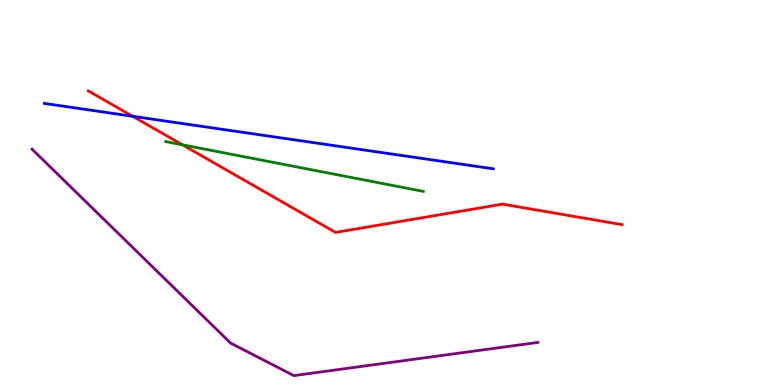[{'lines': ['blue', 'red'], 'intersections': [{'x': 1.71, 'y': 6.98}]}, {'lines': ['green', 'red'], 'intersections': [{'x': 2.36, 'y': 6.24}]}, {'lines': ['purple', 'red'], 'intersections': []}, {'lines': ['blue', 'green'], 'intersections': []}, {'lines': ['blue', 'purple'], 'intersections': []}, {'lines': ['green', 'purple'], 'intersections': []}]